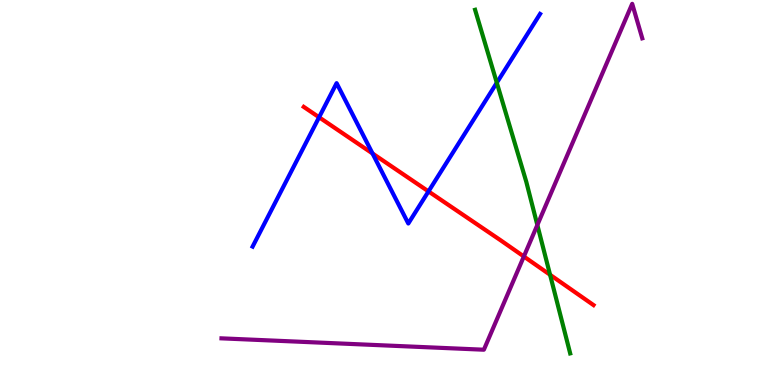[{'lines': ['blue', 'red'], 'intersections': [{'x': 4.12, 'y': 6.95}, {'x': 4.81, 'y': 6.01}, {'x': 5.53, 'y': 5.03}]}, {'lines': ['green', 'red'], 'intersections': [{'x': 7.1, 'y': 2.86}]}, {'lines': ['purple', 'red'], 'intersections': [{'x': 6.76, 'y': 3.34}]}, {'lines': ['blue', 'green'], 'intersections': [{'x': 6.41, 'y': 7.85}]}, {'lines': ['blue', 'purple'], 'intersections': []}, {'lines': ['green', 'purple'], 'intersections': [{'x': 6.93, 'y': 4.16}]}]